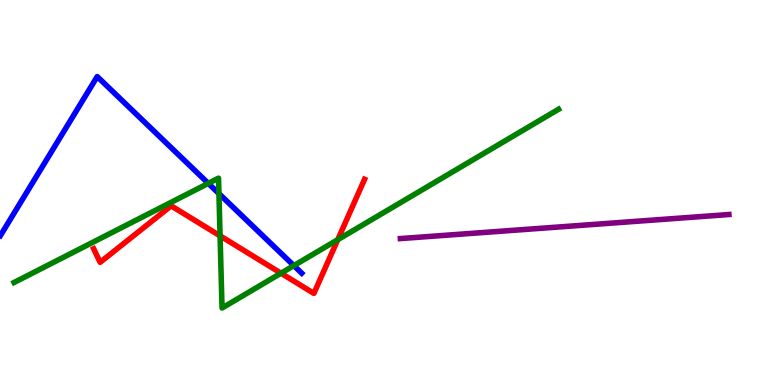[{'lines': ['blue', 'red'], 'intersections': []}, {'lines': ['green', 'red'], 'intersections': [{'x': 2.84, 'y': 3.87}, {'x': 3.63, 'y': 2.9}, {'x': 4.36, 'y': 3.77}]}, {'lines': ['purple', 'red'], 'intersections': []}, {'lines': ['blue', 'green'], 'intersections': [{'x': 2.69, 'y': 5.24}, {'x': 2.82, 'y': 4.97}, {'x': 3.79, 'y': 3.1}]}, {'lines': ['blue', 'purple'], 'intersections': []}, {'lines': ['green', 'purple'], 'intersections': []}]